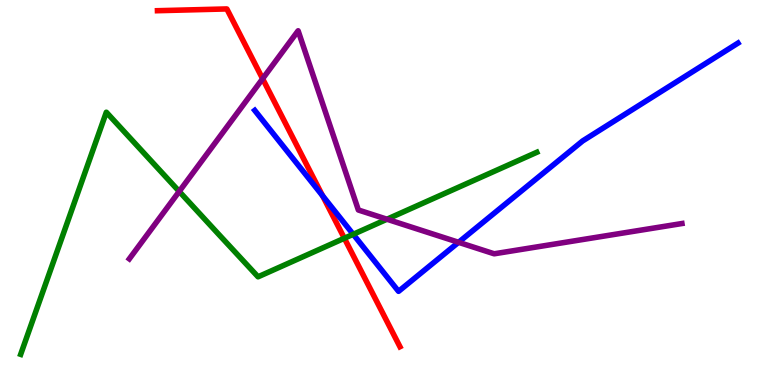[{'lines': ['blue', 'red'], 'intersections': [{'x': 4.16, 'y': 4.91}]}, {'lines': ['green', 'red'], 'intersections': [{'x': 4.44, 'y': 3.81}]}, {'lines': ['purple', 'red'], 'intersections': [{'x': 3.39, 'y': 7.95}]}, {'lines': ['blue', 'green'], 'intersections': [{'x': 4.56, 'y': 3.91}]}, {'lines': ['blue', 'purple'], 'intersections': [{'x': 5.92, 'y': 3.71}]}, {'lines': ['green', 'purple'], 'intersections': [{'x': 2.31, 'y': 5.03}, {'x': 4.99, 'y': 4.31}]}]